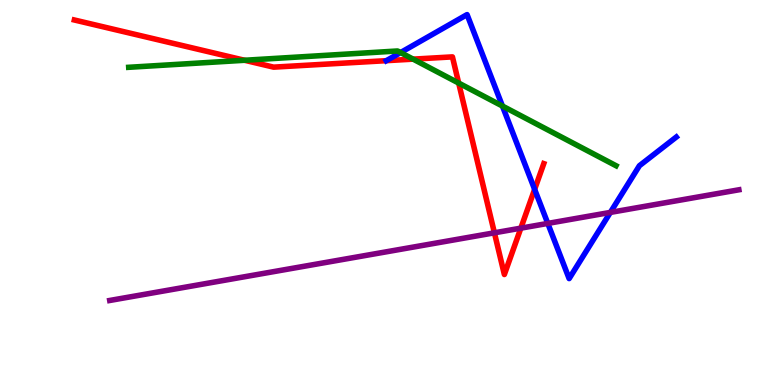[{'lines': ['blue', 'red'], 'intersections': [{'x': 4.99, 'y': 8.42}, {'x': 6.9, 'y': 5.08}]}, {'lines': ['green', 'red'], 'intersections': [{'x': 3.16, 'y': 8.43}, {'x': 5.33, 'y': 8.46}, {'x': 5.92, 'y': 7.84}]}, {'lines': ['purple', 'red'], 'intersections': [{'x': 6.38, 'y': 3.95}, {'x': 6.72, 'y': 4.07}]}, {'lines': ['blue', 'green'], 'intersections': [{'x': 5.17, 'y': 8.63}, {'x': 6.48, 'y': 7.25}]}, {'lines': ['blue', 'purple'], 'intersections': [{'x': 7.07, 'y': 4.2}, {'x': 7.88, 'y': 4.48}]}, {'lines': ['green', 'purple'], 'intersections': []}]